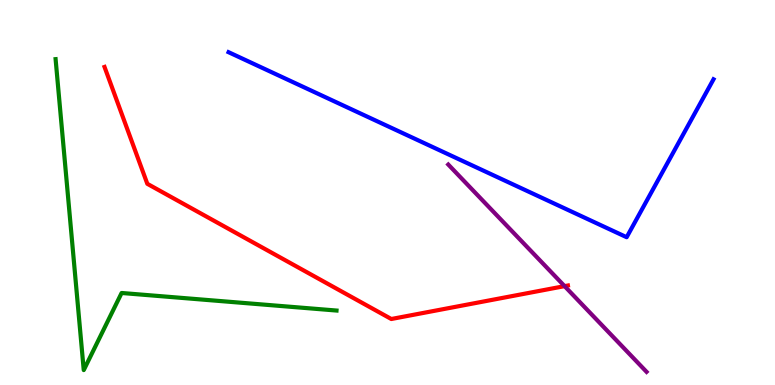[{'lines': ['blue', 'red'], 'intersections': []}, {'lines': ['green', 'red'], 'intersections': []}, {'lines': ['purple', 'red'], 'intersections': [{'x': 7.28, 'y': 2.57}]}, {'lines': ['blue', 'green'], 'intersections': []}, {'lines': ['blue', 'purple'], 'intersections': []}, {'lines': ['green', 'purple'], 'intersections': []}]